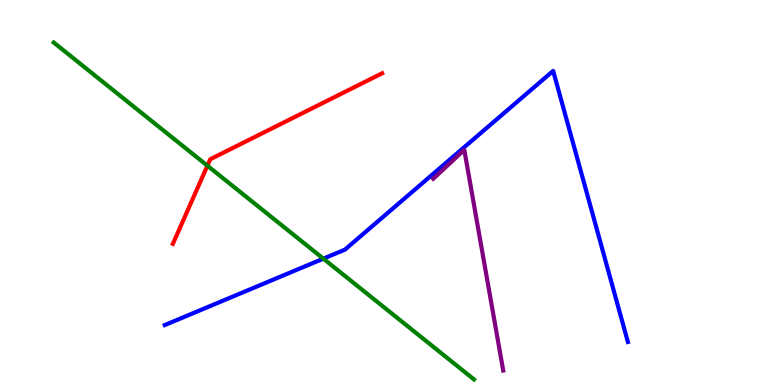[{'lines': ['blue', 'red'], 'intersections': []}, {'lines': ['green', 'red'], 'intersections': [{'x': 2.68, 'y': 5.7}]}, {'lines': ['purple', 'red'], 'intersections': []}, {'lines': ['blue', 'green'], 'intersections': [{'x': 4.17, 'y': 3.28}]}, {'lines': ['blue', 'purple'], 'intersections': []}, {'lines': ['green', 'purple'], 'intersections': []}]